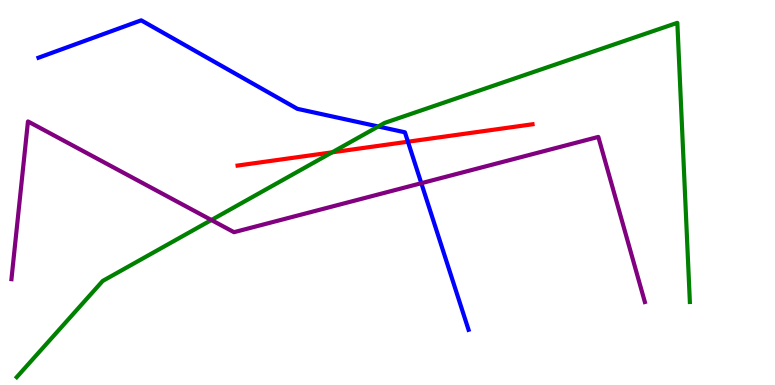[{'lines': ['blue', 'red'], 'intersections': [{'x': 5.26, 'y': 6.32}]}, {'lines': ['green', 'red'], 'intersections': [{'x': 4.29, 'y': 6.04}]}, {'lines': ['purple', 'red'], 'intersections': []}, {'lines': ['blue', 'green'], 'intersections': [{'x': 4.88, 'y': 6.71}]}, {'lines': ['blue', 'purple'], 'intersections': [{'x': 5.44, 'y': 5.24}]}, {'lines': ['green', 'purple'], 'intersections': [{'x': 2.73, 'y': 4.29}]}]